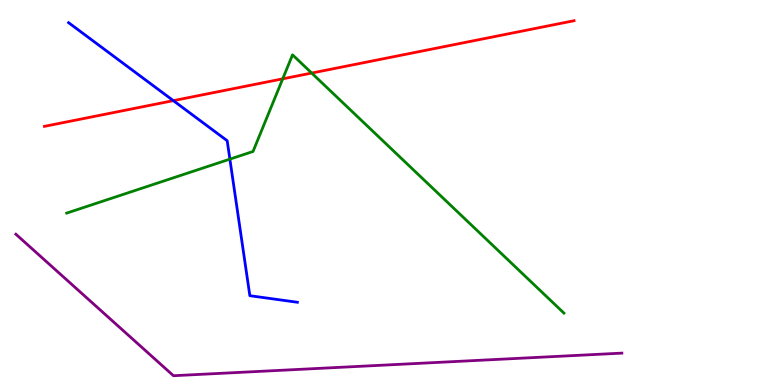[{'lines': ['blue', 'red'], 'intersections': [{'x': 2.24, 'y': 7.39}]}, {'lines': ['green', 'red'], 'intersections': [{'x': 3.65, 'y': 7.95}, {'x': 4.02, 'y': 8.1}]}, {'lines': ['purple', 'red'], 'intersections': []}, {'lines': ['blue', 'green'], 'intersections': [{'x': 2.97, 'y': 5.87}]}, {'lines': ['blue', 'purple'], 'intersections': []}, {'lines': ['green', 'purple'], 'intersections': []}]